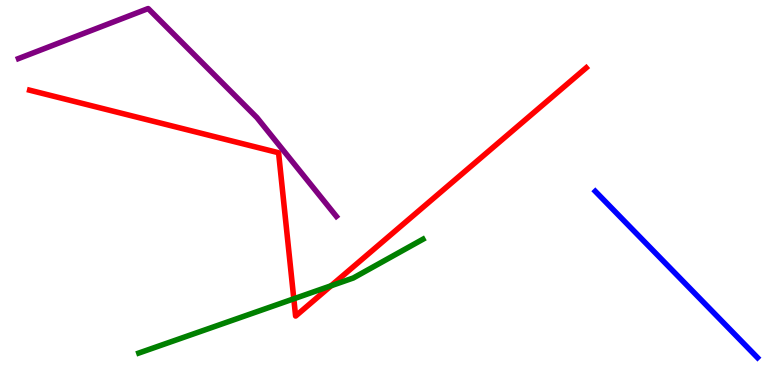[{'lines': ['blue', 'red'], 'intersections': []}, {'lines': ['green', 'red'], 'intersections': [{'x': 3.79, 'y': 2.24}, {'x': 4.27, 'y': 2.58}]}, {'lines': ['purple', 'red'], 'intersections': []}, {'lines': ['blue', 'green'], 'intersections': []}, {'lines': ['blue', 'purple'], 'intersections': []}, {'lines': ['green', 'purple'], 'intersections': []}]